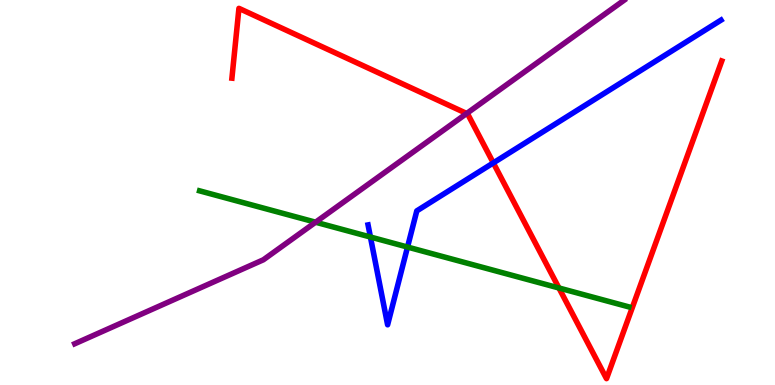[{'lines': ['blue', 'red'], 'intersections': [{'x': 6.37, 'y': 5.77}]}, {'lines': ['green', 'red'], 'intersections': [{'x': 7.21, 'y': 2.52}]}, {'lines': ['purple', 'red'], 'intersections': [{'x': 6.02, 'y': 7.05}]}, {'lines': ['blue', 'green'], 'intersections': [{'x': 4.78, 'y': 3.84}, {'x': 5.26, 'y': 3.58}]}, {'lines': ['blue', 'purple'], 'intersections': []}, {'lines': ['green', 'purple'], 'intersections': [{'x': 4.07, 'y': 4.23}]}]